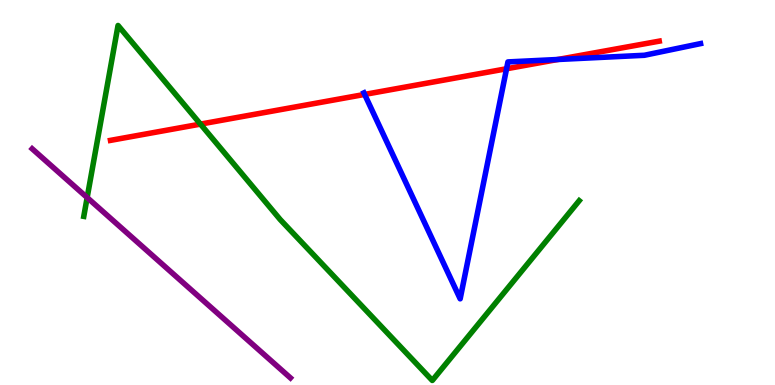[{'lines': ['blue', 'red'], 'intersections': [{'x': 4.7, 'y': 7.55}, {'x': 6.54, 'y': 8.21}, {'x': 7.2, 'y': 8.45}]}, {'lines': ['green', 'red'], 'intersections': [{'x': 2.59, 'y': 6.78}]}, {'lines': ['purple', 'red'], 'intersections': []}, {'lines': ['blue', 'green'], 'intersections': []}, {'lines': ['blue', 'purple'], 'intersections': []}, {'lines': ['green', 'purple'], 'intersections': [{'x': 1.12, 'y': 4.87}]}]